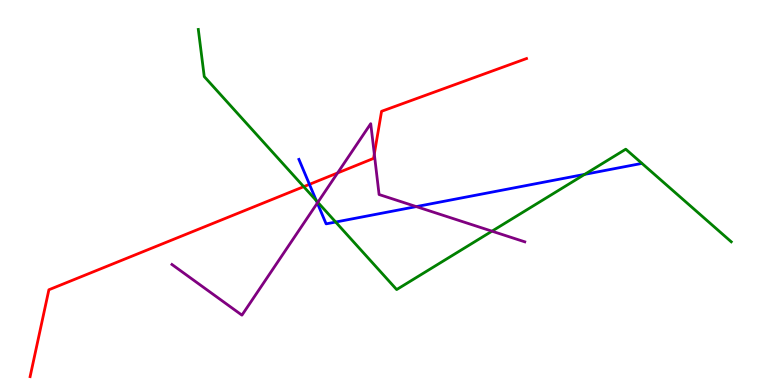[{'lines': ['blue', 'red'], 'intersections': [{'x': 3.99, 'y': 5.21}]}, {'lines': ['green', 'red'], 'intersections': [{'x': 3.92, 'y': 5.15}]}, {'lines': ['purple', 'red'], 'intersections': [{'x': 4.36, 'y': 5.51}, {'x': 4.83, 'y': 6.0}]}, {'lines': ['blue', 'green'], 'intersections': [{'x': 4.08, 'y': 4.79}, {'x': 4.33, 'y': 4.23}, {'x': 7.54, 'y': 5.47}]}, {'lines': ['blue', 'purple'], 'intersections': [{'x': 4.09, 'y': 4.73}, {'x': 5.37, 'y': 4.63}]}, {'lines': ['green', 'purple'], 'intersections': [{'x': 4.1, 'y': 4.75}, {'x': 6.35, 'y': 4.0}]}]